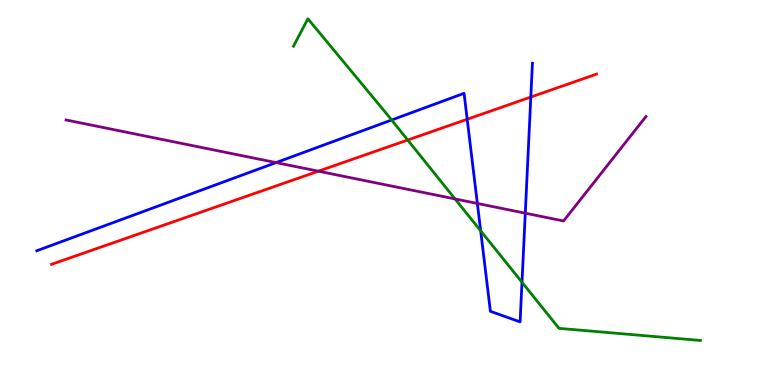[{'lines': ['blue', 'red'], 'intersections': [{'x': 6.03, 'y': 6.9}, {'x': 6.85, 'y': 7.48}]}, {'lines': ['green', 'red'], 'intersections': [{'x': 5.26, 'y': 6.36}]}, {'lines': ['purple', 'red'], 'intersections': [{'x': 4.11, 'y': 5.55}]}, {'lines': ['blue', 'green'], 'intersections': [{'x': 5.05, 'y': 6.88}, {'x': 6.2, 'y': 4.0}, {'x': 6.74, 'y': 2.67}]}, {'lines': ['blue', 'purple'], 'intersections': [{'x': 3.56, 'y': 5.78}, {'x': 6.16, 'y': 4.72}, {'x': 6.78, 'y': 4.46}]}, {'lines': ['green', 'purple'], 'intersections': [{'x': 5.87, 'y': 4.83}]}]